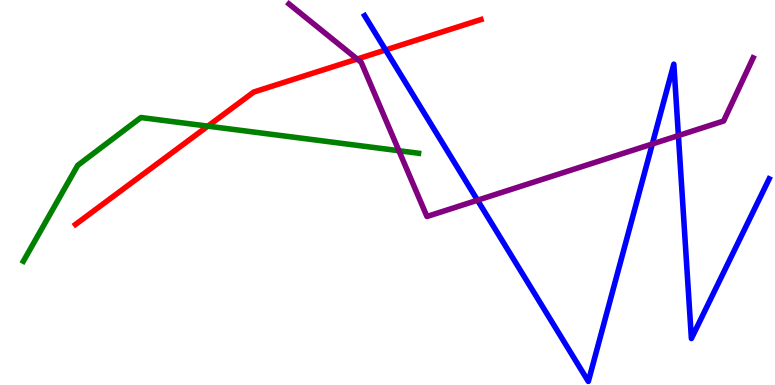[{'lines': ['blue', 'red'], 'intersections': [{'x': 4.98, 'y': 8.7}]}, {'lines': ['green', 'red'], 'intersections': [{'x': 2.68, 'y': 6.72}]}, {'lines': ['purple', 'red'], 'intersections': [{'x': 4.61, 'y': 8.47}]}, {'lines': ['blue', 'green'], 'intersections': []}, {'lines': ['blue', 'purple'], 'intersections': [{'x': 6.16, 'y': 4.8}, {'x': 8.42, 'y': 6.26}, {'x': 8.75, 'y': 6.48}]}, {'lines': ['green', 'purple'], 'intersections': [{'x': 5.15, 'y': 6.09}]}]